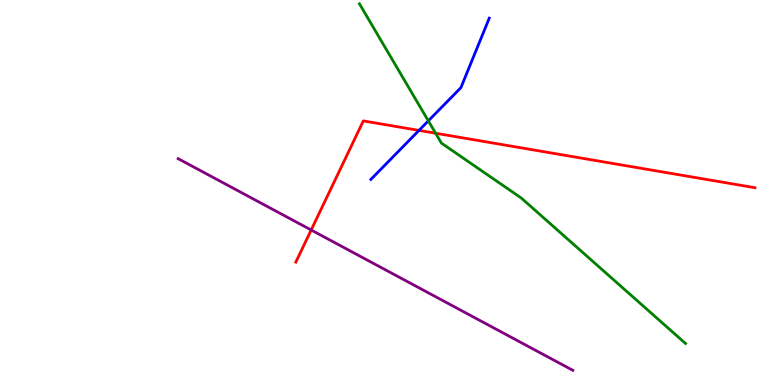[{'lines': ['blue', 'red'], 'intersections': [{'x': 5.41, 'y': 6.61}]}, {'lines': ['green', 'red'], 'intersections': [{'x': 5.62, 'y': 6.54}]}, {'lines': ['purple', 'red'], 'intersections': [{'x': 4.02, 'y': 4.03}]}, {'lines': ['blue', 'green'], 'intersections': [{'x': 5.53, 'y': 6.86}]}, {'lines': ['blue', 'purple'], 'intersections': []}, {'lines': ['green', 'purple'], 'intersections': []}]